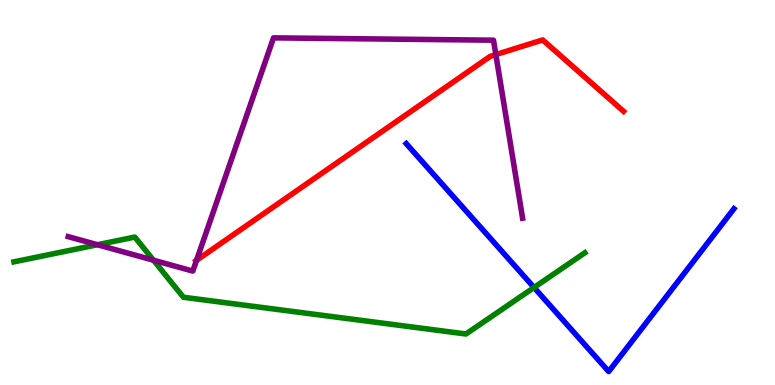[{'lines': ['blue', 'red'], 'intersections': []}, {'lines': ['green', 'red'], 'intersections': []}, {'lines': ['purple', 'red'], 'intersections': [{'x': 2.54, 'y': 3.24}, {'x': 6.4, 'y': 8.58}]}, {'lines': ['blue', 'green'], 'intersections': [{'x': 6.89, 'y': 2.53}]}, {'lines': ['blue', 'purple'], 'intersections': []}, {'lines': ['green', 'purple'], 'intersections': [{'x': 1.26, 'y': 3.64}, {'x': 1.98, 'y': 3.24}]}]